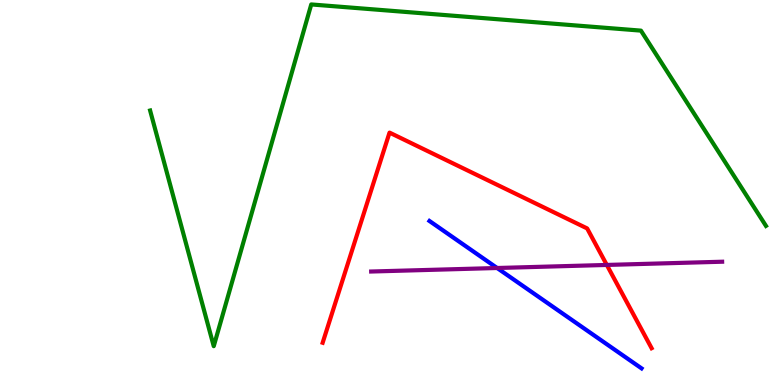[{'lines': ['blue', 'red'], 'intersections': []}, {'lines': ['green', 'red'], 'intersections': []}, {'lines': ['purple', 'red'], 'intersections': [{'x': 7.83, 'y': 3.12}]}, {'lines': ['blue', 'green'], 'intersections': []}, {'lines': ['blue', 'purple'], 'intersections': [{'x': 6.41, 'y': 3.04}]}, {'lines': ['green', 'purple'], 'intersections': []}]